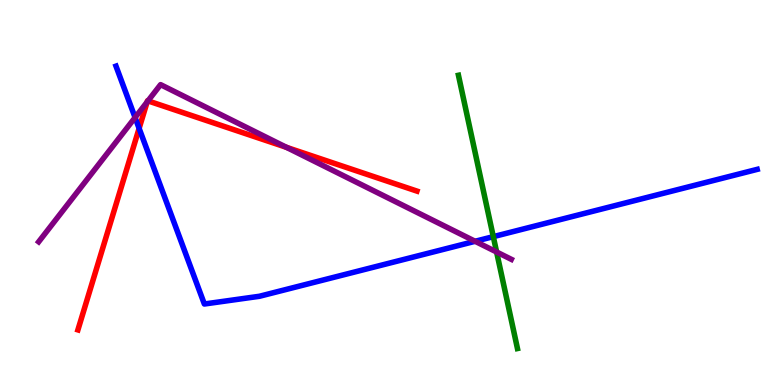[{'lines': ['blue', 'red'], 'intersections': [{'x': 1.8, 'y': 6.67}]}, {'lines': ['green', 'red'], 'intersections': []}, {'lines': ['purple', 'red'], 'intersections': [{'x': 1.9, 'y': 7.35}, {'x': 1.91, 'y': 7.38}, {'x': 3.7, 'y': 6.17}]}, {'lines': ['blue', 'green'], 'intersections': [{'x': 6.37, 'y': 3.85}]}, {'lines': ['blue', 'purple'], 'intersections': [{'x': 1.74, 'y': 6.95}, {'x': 6.13, 'y': 3.73}]}, {'lines': ['green', 'purple'], 'intersections': [{'x': 6.41, 'y': 3.45}]}]